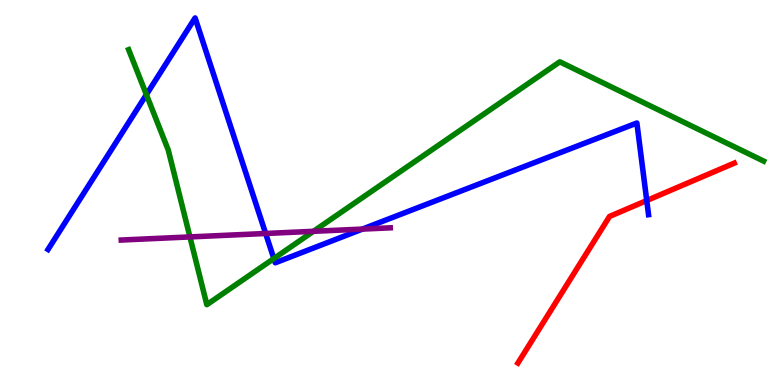[{'lines': ['blue', 'red'], 'intersections': [{'x': 8.35, 'y': 4.79}]}, {'lines': ['green', 'red'], 'intersections': []}, {'lines': ['purple', 'red'], 'intersections': []}, {'lines': ['blue', 'green'], 'intersections': [{'x': 1.89, 'y': 7.54}, {'x': 3.53, 'y': 3.28}]}, {'lines': ['blue', 'purple'], 'intersections': [{'x': 3.43, 'y': 3.94}, {'x': 4.68, 'y': 4.05}]}, {'lines': ['green', 'purple'], 'intersections': [{'x': 2.45, 'y': 3.85}, {'x': 4.04, 'y': 3.99}]}]